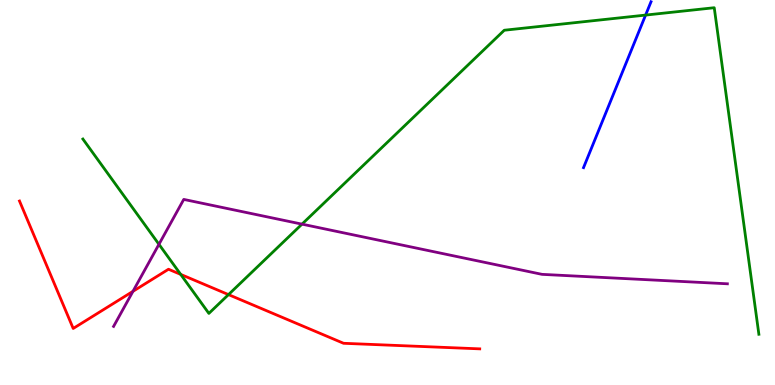[{'lines': ['blue', 'red'], 'intersections': []}, {'lines': ['green', 'red'], 'intersections': [{'x': 2.33, 'y': 2.87}, {'x': 2.95, 'y': 2.35}]}, {'lines': ['purple', 'red'], 'intersections': [{'x': 1.72, 'y': 2.43}]}, {'lines': ['blue', 'green'], 'intersections': [{'x': 8.33, 'y': 9.61}]}, {'lines': ['blue', 'purple'], 'intersections': []}, {'lines': ['green', 'purple'], 'intersections': [{'x': 2.05, 'y': 3.65}, {'x': 3.9, 'y': 4.18}]}]